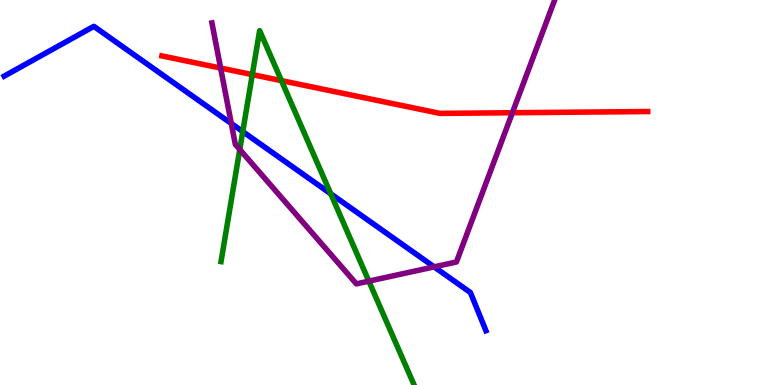[{'lines': ['blue', 'red'], 'intersections': []}, {'lines': ['green', 'red'], 'intersections': [{'x': 3.26, 'y': 8.06}, {'x': 3.63, 'y': 7.91}]}, {'lines': ['purple', 'red'], 'intersections': [{'x': 2.85, 'y': 8.23}, {'x': 6.61, 'y': 7.07}]}, {'lines': ['blue', 'green'], 'intersections': [{'x': 3.13, 'y': 6.58}, {'x': 4.27, 'y': 4.97}]}, {'lines': ['blue', 'purple'], 'intersections': [{'x': 2.98, 'y': 6.79}, {'x': 5.6, 'y': 3.07}]}, {'lines': ['green', 'purple'], 'intersections': [{'x': 3.09, 'y': 6.12}, {'x': 4.76, 'y': 2.7}]}]